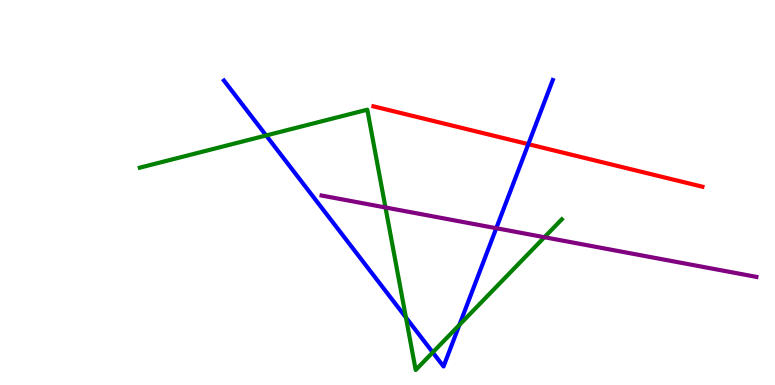[{'lines': ['blue', 'red'], 'intersections': [{'x': 6.82, 'y': 6.26}]}, {'lines': ['green', 'red'], 'intersections': []}, {'lines': ['purple', 'red'], 'intersections': []}, {'lines': ['blue', 'green'], 'intersections': [{'x': 3.43, 'y': 6.48}, {'x': 5.24, 'y': 1.75}, {'x': 5.58, 'y': 0.847}, {'x': 5.93, 'y': 1.56}]}, {'lines': ['blue', 'purple'], 'intersections': [{'x': 6.4, 'y': 4.07}]}, {'lines': ['green', 'purple'], 'intersections': [{'x': 4.97, 'y': 4.61}, {'x': 7.02, 'y': 3.84}]}]